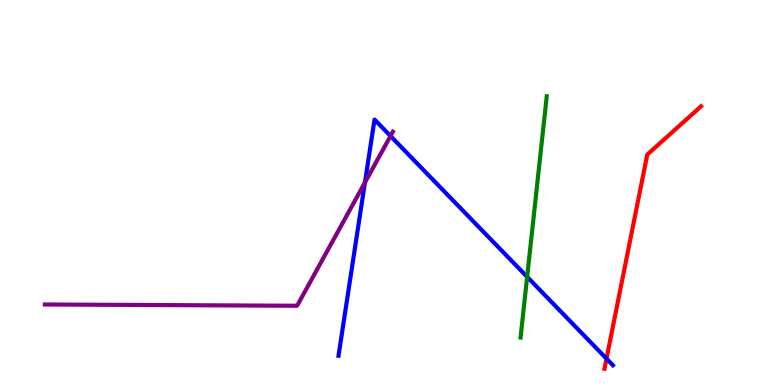[{'lines': ['blue', 'red'], 'intersections': [{'x': 7.83, 'y': 0.684}]}, {'lines': ['green', 'red'], 'intersections': []}, {'lines': ['purple', 'red'], 'intersections': []}, {'lines': ['blue', 'green'], 'intersections': [{'x': 6.8, 'y': 2.81}]}, {'lines': ['blue', 'purple'], 'intersections': [{'x': 4.71, 'y': 5.26}, {'x': 5.04, 'y': 6.47}]}, {'lines': ['green', 'purple'], 'intersections': []}]